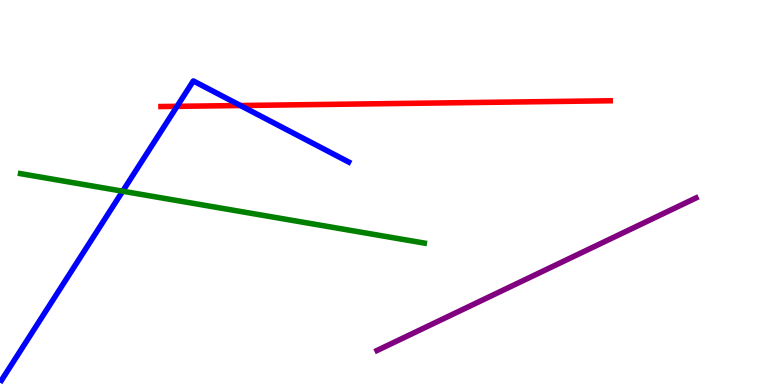[{'lines': ['blue', 'red'], 'intersections': [{'x': 2.28, 'y': 7.24}, {'x': 3.1, 'y': 7.26}]}, {'lines': ['green', 'red'], 'intersections': []}, {'lines': ['purple', 'red'], 'intersections': []}, {'lines': ['blue', 'green'], 'intersections': [{'x': 1.58, 'y': 5.03}]}, {'lines': ['blue', 'purple'], 'intersections': []}, {'lines': ['green', 'purple'], 'intersections': []}]